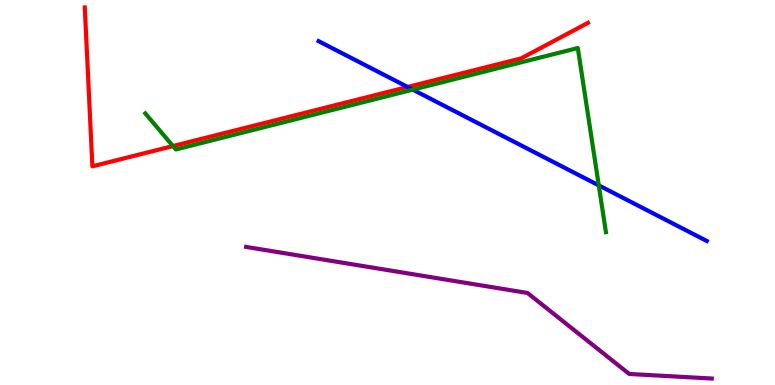[{'lines': ['blue', 'red'], 'intersections': [{'x': 5.26, 'y': 7.74}]}, {'lines': ['green', 'red'], 'intersections': [{'x': 2.23, 'y': 6.21}]}, {'lines': ['purple', 'red'], 'intersections': []}, {'lines': ['blue', 'green'], 'intersections': [{'x': 5.33, 'y': 7.67}, {'x': 7.73, 'y': 5.19}]}, {'lines': ['blue', 'purple'], 'intersections': []}, {'lines': ['green', 'purple'], 'intersections': []}]